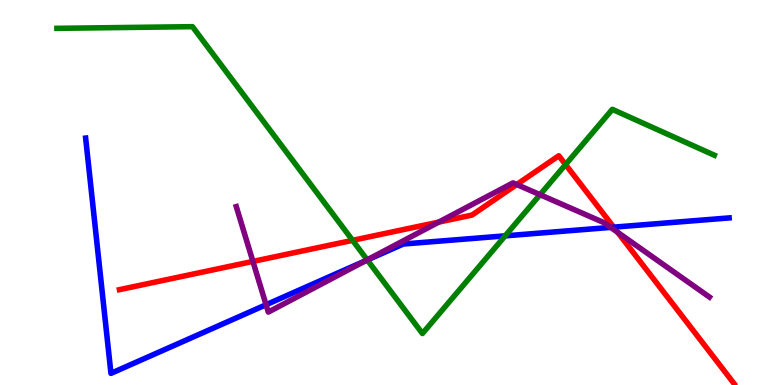[{'lines': ['blue', 'red'], 'intersections': [{'x': 7.92, 'y': 4.1}]}, {'lines': ['green', 'red'], 'intersections': [{'x': 4.55, 'y': 3.76}, {'x': 7.3, 'y': 5.73}]}, {'lines': ['purple', 'red'], 'intersections': [{'x': 3.26, 'y': 3.21}, {'x': 5.66, 'y': 4.23}, {'x': 6.67, 'y': 5.21}, {'x': 7.97, 'y': 3.96}]}, {'lines': ['blue', 'green'], 'intersections': [{'x': 4.74, 'y': 3.25}, {'x': 6.52, 'y': 3.87}]}, {'lines': ['blue', 'purple'], 'intersections': [{'x': 3.43, 'y': 2.08}, {'x': 4.72, 'y': 3.23}, {'x': 7.88, 'y': 4.09}]}, {'lines': ['green', 'purple'], 'intersections': [{'x': 4.74, 'y': 3.25}, {'x': 6.97, 'y': 4.94}]}]